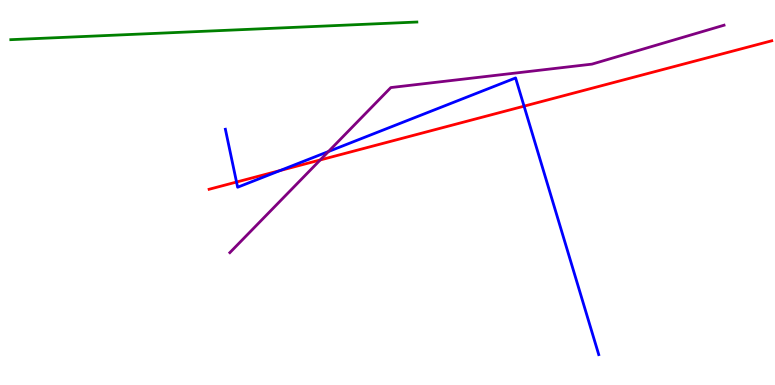[{'lines': ['blue', 'red'], 'intersections': [{'x': 3.05, 'y': 5.27}, {'x': 3.61, 'y': 5.57}, {'x': 6.76, 'y': 7.24}]}, {'lines': ['green', 'red'], 'intersections': []}, {'lines': ['purple', 'red'], 'intersections': [{'x': 4.13, 'y': 5.85}]}, {'lines': ['blue', 'green'], 'intersections': []}, {'lines': ['blue', 'purple'], 'intersections': [{'x': 4.24, 'y': 6.06}]}, {'lines': ['green', 'purple'], 'intersections': []}]